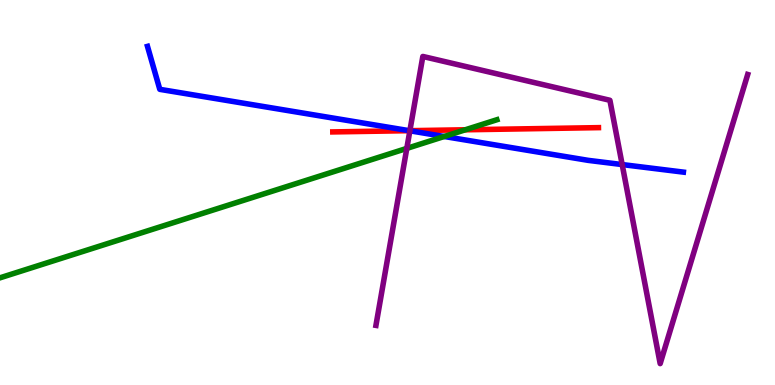[{'lines': ['blue', 'red'], 'intersections': [{'x': 5.28, 'y': 6.61}]}, {'lines': ['green', 'red'], 'intersections': [{'x': 6.0, 'y': 6.63}]}, {'lines': ['purple', 'red'], 'intersections': [{'x': 5.29, 'y': 6.61}]}, {'lines': ['blue', 'green'], 'intersections': [{'x': 5.73, 'y': 6.45}]}, {'lines': ['blue', 'purple'], 'intersections': [{'x': 5.29, 'y': 6.6}, {'x': 8.03, 'y': 5.73}]}, {'lines': ['green', 'purple'], 'intersections': [{'x': 5.25, 'y': 6.15}]}]